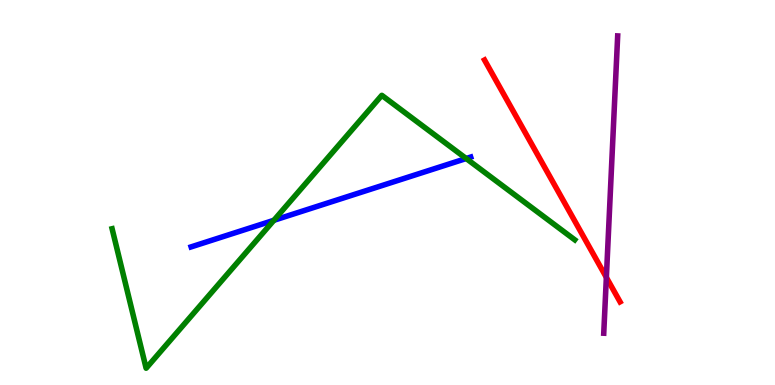[{'lines': ['blue', 'red'], 'intersections': []}, {'lines': ['green', 'red'], 'intersections': []}, {'lines': ['purple', 'red'], 'intersections': [{'x': 7.82, 'y': 2.79}]}, {'lines': ['blue', 'green'], 'intersections': [{'x': 3.53, 'y': 4.28}, {'x': 6.02, 'y': 5.88}]}, {'lines': ['blue', 'purple'], 'intersections': []}, {'lines': ['green', 'purple'], 'intersections': []}]